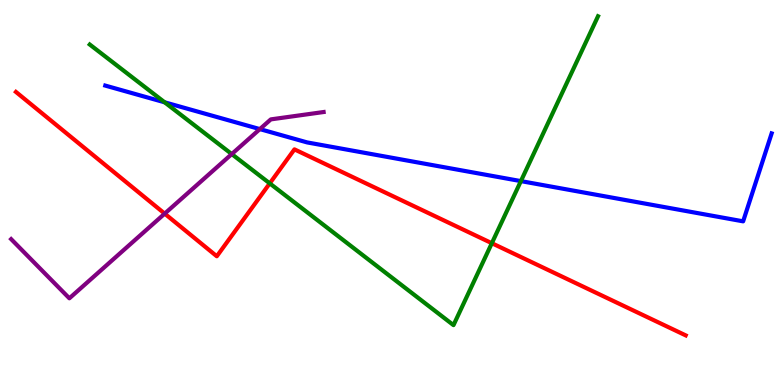[{'lines': ['blue', 'red'], 'intersections': []}, {'lines': ['green', 'red'], 'intersections': [{'x': 3.48, 'y': 5.24}, {'x': 6.35, 'y': 3.68}]}, {'lines': ['purple', 'red'], 'intersections': [{'x': 2.13, 'y': 4.45}]}, {'lines': ['blue', 'green'], 'intersections': [{'x': 2.12, 'y': 7.34}, {'x': 6.72, 'y': 5.3}]}, {'lines': ['blue', 'purple'], 'intersections': [{'x': 3.35, 'y': 6.65}]}, {'lines': ['green', 'purple'], 'intersections': [{'x': 2.99, 'y': 6.0}]}]